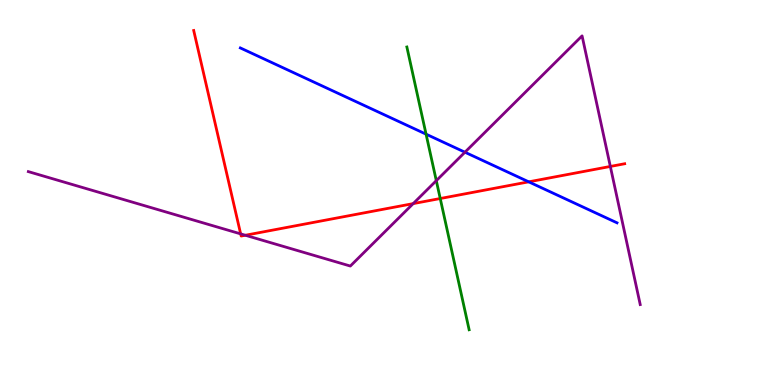[{'lines': ['blue', 'red'], 'intersections': [{'x': 6.82, 'y': 5.28}]}, {'lines': ['green', 'red'], 'intersections': [{'x': 5.68, 'y': 4.84}]}, {'lines': ['purple', 'red'], 'intersections': [{'x': 3.11, 'y': 3.93}, {'x': 3.17, 'y': 3.89}, {'x': 5.33, 'y': 4.71}, {'x': 7.88, 'y': 5.68}]}, {'lines': ['blue', 'green'], 'intersections': [{'x': 5.5, 'y': 6.52}]}, {'lines': ['blue', 'purple'], 'intersections': [{'x': 6.0, 'y': 6.05}]}, {'lines': ['green', 'purple'], 'intersections': [{'x': 5.63, 'y': 5.31}]}]